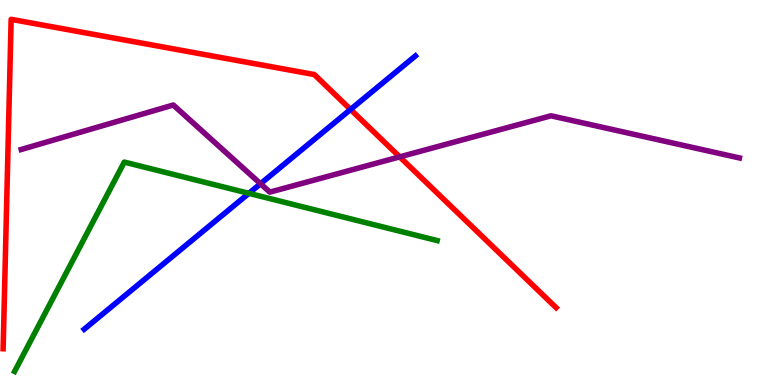[{'lines': ['blue', 'red'], 'intersections': [{'x': 4.52, 'y': 7.16}]}, {'lines': ['green', 'red'], 'intersections': []}, {'lines': ['purple', 'red'], 'intersections': [{'x': 5.16, 'y': 5.93}]}, {'lines': ['blue', 'green'], 'intersections': [{'x': 3.21, 'y': 4.98}]}, {'lines': ['blue', 'purple'], 'intersections': [{'x': 3.36, 'y': 5.23}]}, {'lines': ['green', 'purple'], 'intersections': []}]